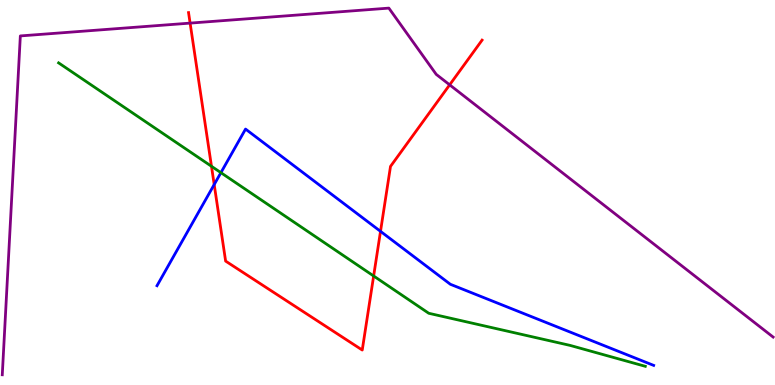[{'lines': ['blue', 'red'], 'intersections': [{'x': 2.76, 'y': 5.21}, {'x': 4.91, 'y': 3.99}]}, {'lines': ['green', 'red'], 'intersections': [{'x': 2.73, 'y': 5.68}, {'x': 4.82, 'y': 2.83}]}, {'lines': ['purple', 'red'], 'intersections': [{'x': 2.45, 'y': 9.4}, {'x': 5.8, 'y': 7.8}]}, {'lines': ['blue', 'green'], 'intersections': [{'x': 2.85, 'y': 5.52}]}, {'lines': ['blue', 'purple'], 'intersections': []}, {'lines': ['green', 'purple'], 'intersections': []}]